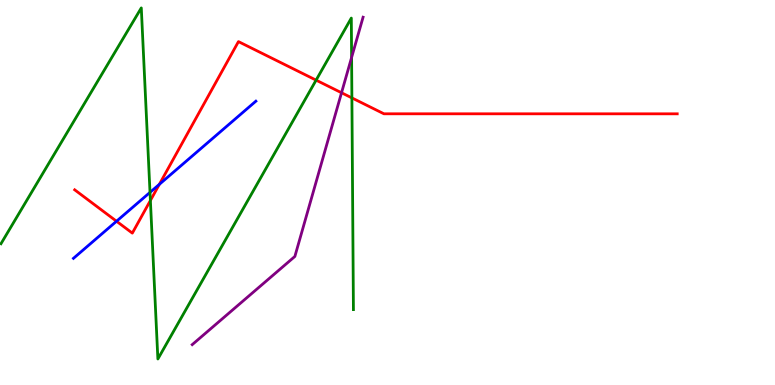[{'lines': ['blue', 'red'], 'intersections': [{'x': 1.5, 'y': 4.25}, {'x': 2.06, 'y': 5.21}]}, {'lines': ['green', 'red'], 'intersections': [{'x': 1.94, 'y': 4.79}, {'x': 4.08, 'y': 7.92}, {'x': 4.54, 'y': 7.46}]}, {'lines': ['purple', 'red'], 'intersections': [{'x': 4.41, 'y': 7.59}]}, {'lines': ['blue', 'green'], 'intersections': [{'x': 1.94, 'y': 5.0}]}, {'lines': ['blue', 'purple'], 'intersections': []}, {'lines': ['green', 'purple'], 'intersections': [{'x': 4.54, 'y': 8.51}]}]